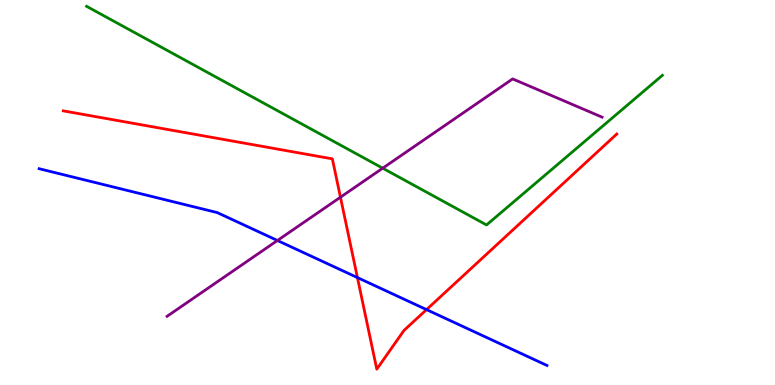[{'lines': ['blue', 'red'], 'intersections': [{'x': 4.61, 'y': 2.79}, {'x': 5.5, 'y': 1.96}]}, {'lines': ['green', 'red'], 'intersections': []}, {'lines': ['purple', 'red'], 'intersections': [{'x': 4.39, 'y': 4.88}]}, {'lines': ['blue', 'green'], 'intersections': []}, {'lines': ['blue', 'purple'], 'intersections': [{'x': 3.58, 'y': 3.75}]}, {'lines': ['green', 'purple'], 'intersections': [{'x': 4.94, 'y': 5.63}]}]